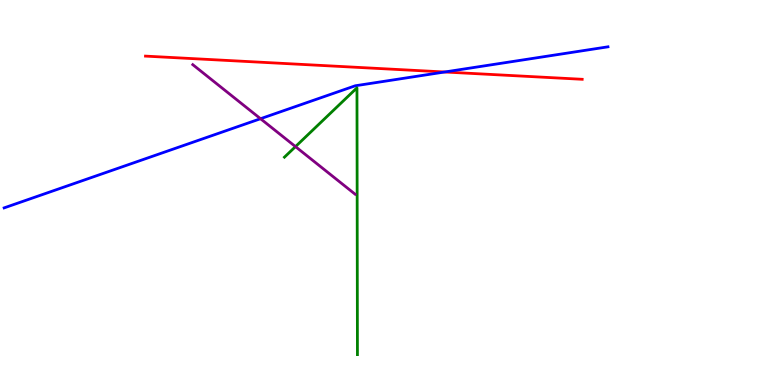[{'lines': ['blue', 'red'], 'intersections': [{'x': 5.74, 'y': 8.13}]}, {'lines': ['green', 'red'], 'intersections': []}, {'lines': ['purple', 'red'], 'intersections': []}, {'lines': ['blue', 'green'], 'intersections': []}, {'lines': ['blue', 'purple'], 'intersections': [{'x': 3.36, 'y': 6.92}]}, {'lines': ['green', 'purple'], 'intersections': [{'x': 3.81, 'y': 6.19}]}]